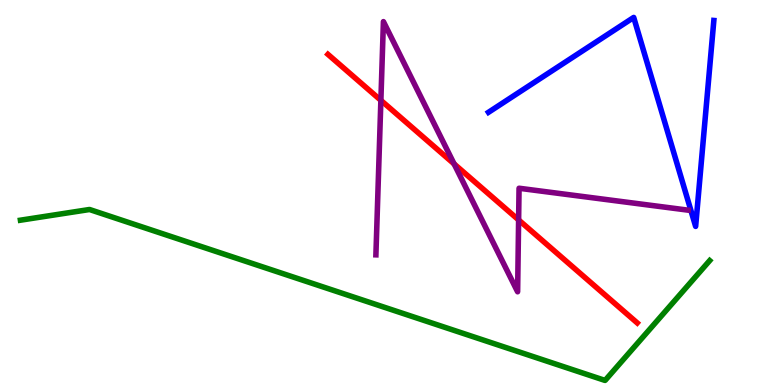[{'lines': ['blue', 'red'], 'intersections': []}, {'lines': ['green', 'red'], 'intersections': []}, {'lines': ['purple', 'red'], 'intersections': [{'x': 4.91, 'y': 7.39}, {'x': 5.86, 'y': 5.74}, {'x': 6.69, 'y': 4.29}]}, {'lines': ['blue', 'green'], 'intersections': []}, {'lines': ['blue', 'purple'], 'intersections': []}, {'lines': ['green', 'purple'], 'intersections': []}]